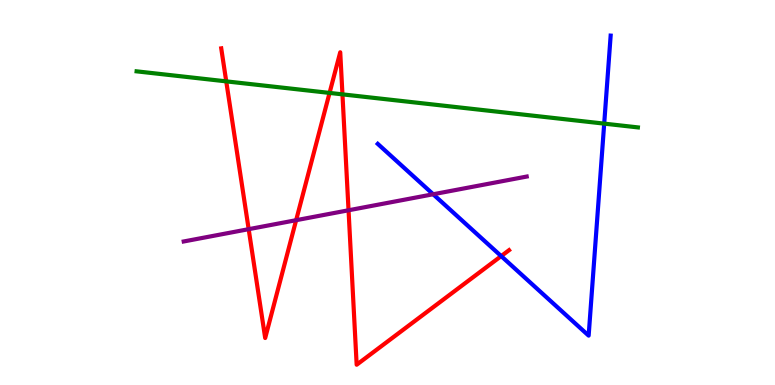[{'lines': ['blue', 'red'], 'intersections': [{'x': 6.47, 'y': 3.35}]}, {'lines': ['green', 'red'], 'intersections': [{'x': 2.92, 'y': 7.89}, {'x': 4.25, 'y': 7.59}, {'x': 4.42, 'y': 7.55}]}, {'lines': ['purple', 'red'], 'intersections': [{'x': 3.21, 'y': 4.05}, {'x': 3.82, 'y': 4.28}, {'x': 4.5, 'y': 4.54}]}, {'lines': ['blue', 'green'], 'intersections': [{'x': 7.8, 'y': 6.79}]}, {'lines': ['blue', 'purple'], 'intersections': [{'x': 5.59, 'y': 4.95}]}, {'lines': ['green', 'purple'], 'intersections': []}]